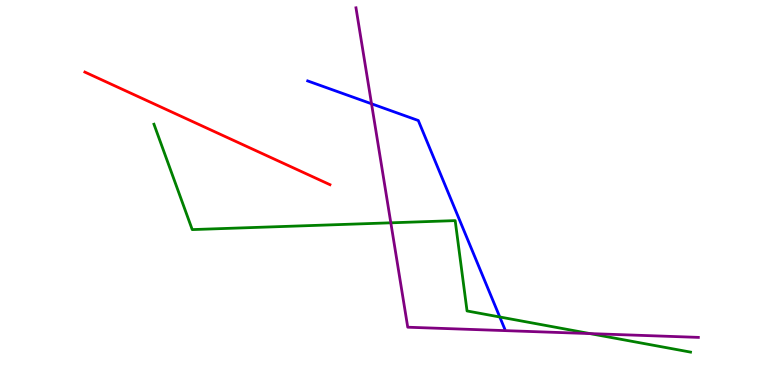[{'lines': ['blue', 'red'], 'intersections': []}, {'lines': ['green', 'red'], 'intersections': []}, {'lines': ['purple', 'red'], 'intersections': []}, {'lines': ['blue', 'green'], 'intersections': [{'x': 6.45, 'y': 1.77}]}, {'lines': ['blue', 'purple'], 'intersections': [{'x': 4.79, 'y': 7.3}]}, {'lines': ['green', 'purple'], 'intersections': [{'x': 5.04, 'y': 4.21}, {'x': 7.61, 'y': 1.34}]}]